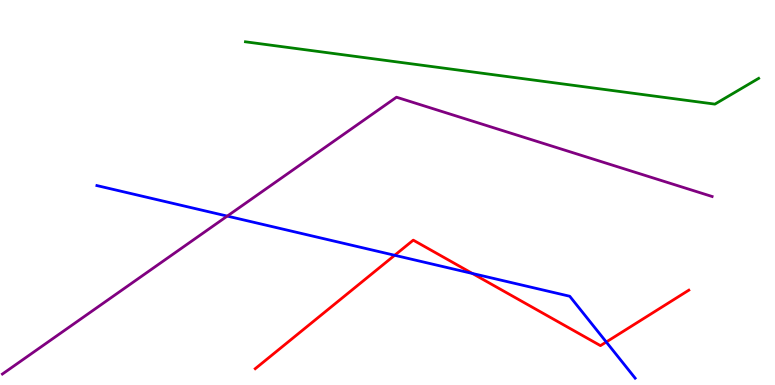[{'lines': ['blue', 'red'], 'intersections': [{'x': 5.09, 'y': 3.37}, {'x': 6.1, 'y': 2.9}, {'x': 7.82, 'y': 1.12}]}, {'lines': ['green', 'red'], 'intersections': []}, {'lines': ['purple', 'red'], 'intersections': []}, {'lines': ['blue', 'green'], 'intersections': []}, {'lines': ['blue', 'purple'], 'intersections': [{'x': 2.93, 'y': 4.39}]}, {'lines': ['green', 'purple'], 'intersections': []}]